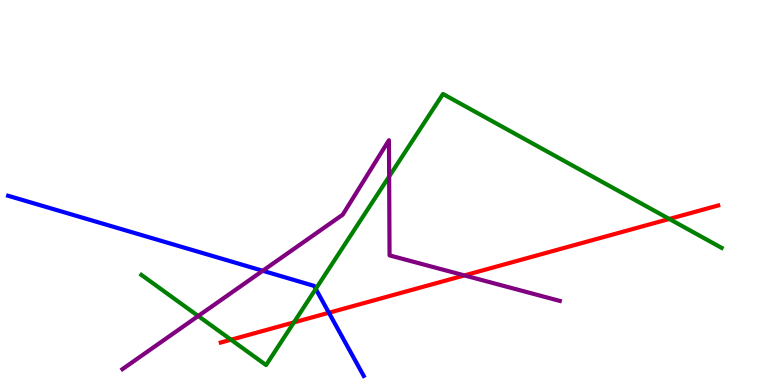[{'lines': ['blue', 'red'], 'intersections': [{'x': 4.24, 'y': 1.88}]}, {'lines': ['green', 'red'], 'intersections': [{'x': 2.98, 'y': 1.18}, {'x': 3.79, 'y': 1.63}, {'x': 8.64, 'y': 4.31}]}, {'lines': ['purple', 'red'], 'intersections': [{'x': 5.99, 'y': 2.85}]}, {'lines': ['blue', 'green'], 'intersections': [{'x': 4.07, 'y': 2.5}]}, {'lines': ['blue', 'purple'], 'intersections': [{'x': 3.39, 'y': 2.97}]}, {'lines': ['green', 'purple'], 'intersections': [{'x': 2.56, 'y': 1.79}, {'x': 5.02, 'y': 5.42}]}]